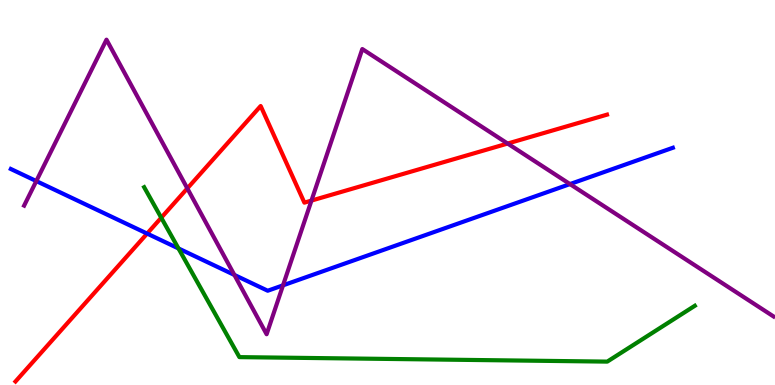[{'lines': ['blue', 'red'], 'intersections': [{'x': 1.9, 'y': 3.93}]}, {'lines': ['green', 'red'], 'intersections': [{'x': 2.08, 'y': 4.35}]}, {'lines': ['purple', 'red'], 'intersections': [{'x': 2.42, 'y': 5.11}, {'x': 4.02, 'y': 4.79}, {'x': 6.55, 'y': 6.27}]}, {'lines': ['blue', 'green'], 'intersections': [{'x': 2.3, 'y': 3.55}]}, {'lines': ['blue', 'purple'], 'intersections': [{'x': 0.468, 'y': 5.3}, {'x': 3.02, 'y': 2.86}, {'x': 3.65, 'y': 2.59}, {'x': 7.35, 'y': 5.22}]}, {'lines': ['green', 'purple'], 'intersections': []}]